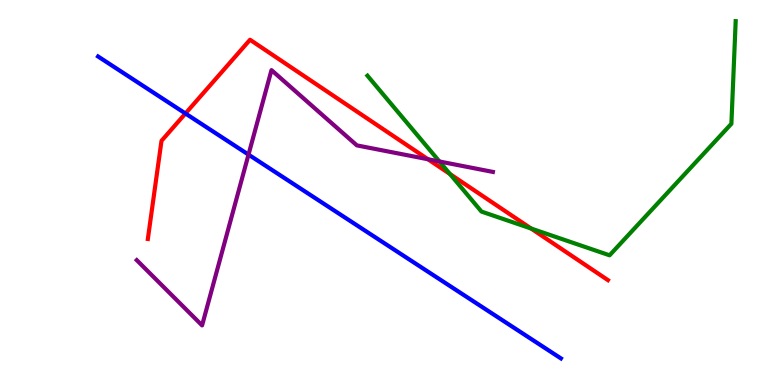[{'lines': ['blue', 'red'], 'intersections': [{'x': 2.39, 'y': 7.05}]}, {'lines': ['green', 'red'], 'intersections': [{'x': 5.81, 'y': 5.48}, {'x': 6.85, 'y': 4.06}]}, {'lines': ['purple', 'red'], 'intersections': [{'x': 5.52, 'y': 5.86}]}, {'lines': ['blue', 'green'], 'intersections': []}, {'lines': ['blue', 'purple'], 'intersections': [{'x': 3.21, 'y': 5.98}]}, {'lines': ['green', 'purple'], 'intersections': [{'x': 5.67, 'y': 5.81}]}]